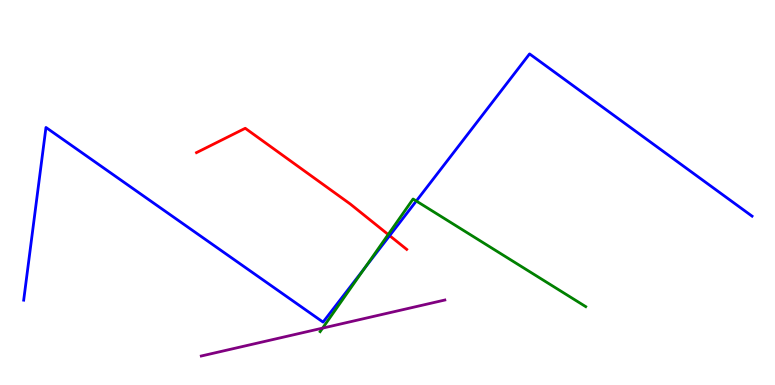[{'lines': ['blue', 'red'], 'intersections': [{'x': 5.03, 'y': 3.88}]}, {'lines': ['green', 'red'], 'intersections': [{'x': 5.01, 'y': 3.91}]}, {'lines': ['purple', 'red'], 'intersections': []}, {'lines': ['blue', 'green'], 'intersections': [{'x': 4.71, 'y': 3.04}, {'x': 5.37, 'y': 4.78}]}, {'lines': ['blue', 'purple'], 'intersections': []}, {'lines': ['green', 'purple'], 'intersections': [{'x': 4.16, 'y': 1.48}]}]